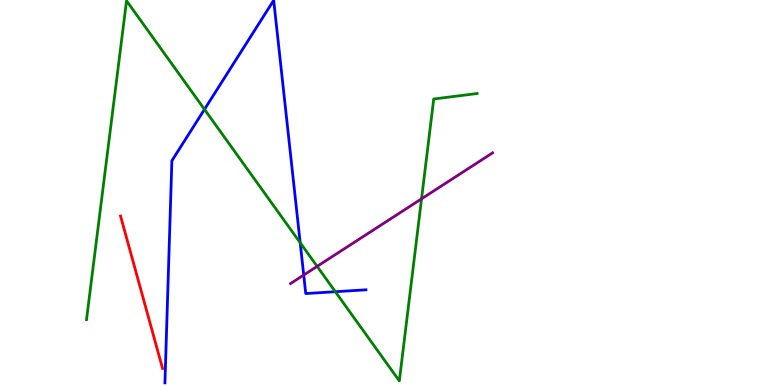[{'lines': ['blue', 'red'], 'intersections': []}, {'lines': ['green', 'red'], 'intersections': []}, {'lines': ['purple', 'red'], 'intersections': []}, {'lines': ['blue', 'green'], 'intersections': [{'x': 2.64, 'y': 7.16}, {'x': 3.87, 'y': 3.69}, {'x': 4.33, 'y': 2.42}]}, {'lines': ['blue', 'purple'], 'intersections': [{'x': 3.92, 'y': 2.86}]}, {'lines': ['green', 'purple'], 'intersections': [{'x': 4.09, 'y': 3.08}, {'x': 5.44, 'y': 4.84}]}]